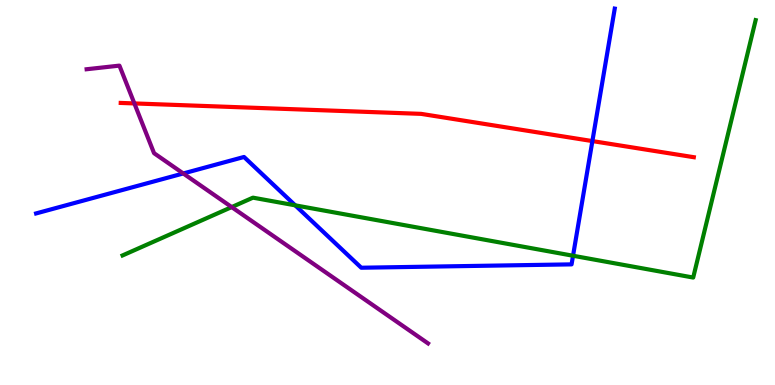[{'lines': ['blue', 'red'], 'intersections': [{'x': 7.64, 'y': 6.34}]}, {'lines': ['green', 'red'], 'intersections': []}, {'lines': ['purple', 'red'], 'intersections': [{'x': 1.73, 'y': 7.31}]}, {'lines': ['blue', 'green'], 'intersections': [{'x': 3.81, 'y': 4.67}, {'x': 7.39, 'y': 3.36}]}, {'lines': ['blue', 'purple'], 'intersections': [{'x': 2.36, 'y': 5.49}]}, {'lines': ['green', 'purple'], 'intersections': [{'x': 2.99, 'y': 4.62}]}]